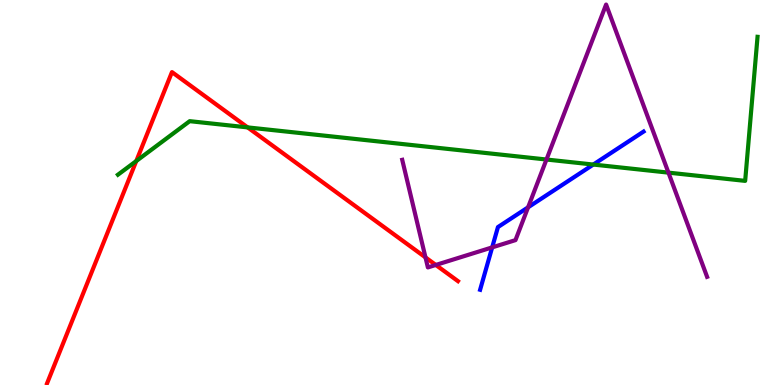[{'lines': ['blue', 'red'], 'intersections': []}, {'lines': ['green', 'red'], 'intersections': [{'x': 1.76, 'y': 5.82}, {'x': 3.2, 'y': 6.69}]}, {'lines': ['purple', 'red'], 'intersections': [{'x': 5.49, 'y': 3.31}, {'x': 5.62, 'y': 3.12}]}, {'lines': ['blue', 'green'], 'intersections': [{'x': 7.66, 'y': 5.73}]}, {'lines': ['blue', 'purple'], 'intersections': [{'x': 6.35, 'y': 3.57}, {'x': 6.81, 'y': 4.62}]}, {'lines': ['green', 'purple'], 'intersections': [{'x': 7.05, 'y': 5.86}, {'x': 8.63, 'y': 5.52}]}]